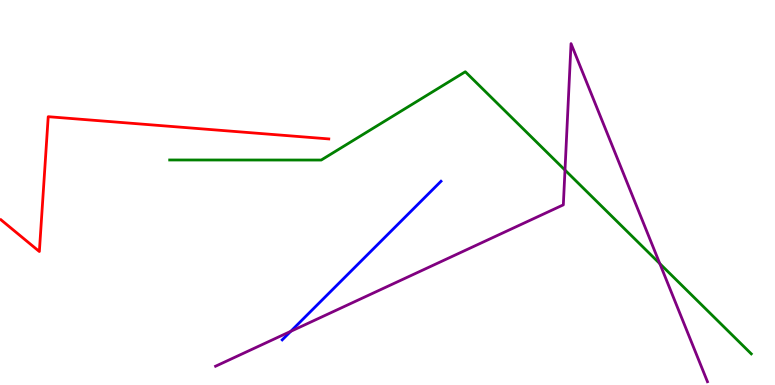[{'lines': ['blue', 'red'], 'intersections': []}, {'lines': ['green', 'red'], 'intersections': []}, {'lines': ['purple', 'red'], 'intersections': []}, {'lines': ['blue', 'green'], 'intersections': []}, {'lines': ['blue', 'purple'], 'intersections': [{'x': 3.75, 'y': 1.39}]}, {'lines': ['green', 'purple'], 'intersections': [{'x': 7.29, 'y': 5.58}, {'x': 8.51, 'y': 3.15}]}]